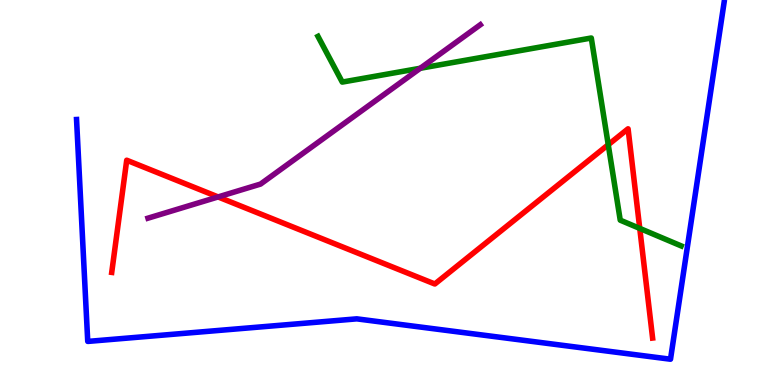[{'lines': ['blue', 'red'], 'intersections': []}, {'lines': ['green', 'red'], 'intersections': [{'x': 7.85, 'y': 6.24}, {'x': 8.25, 'y': 4.07}]}, {'lines': ['purple', 'red'], 'intersections': [{'x': 2.81, 'y': 4.88}]}, {'lines': ['blue', 'green'], 'intersections': []}, {'lines': ['blue', 'purple'], 'intersections': []}, {'lines': ['green', 'purple'], 'intersections': [{'x': 5.42, 'y': 8.23}]}]